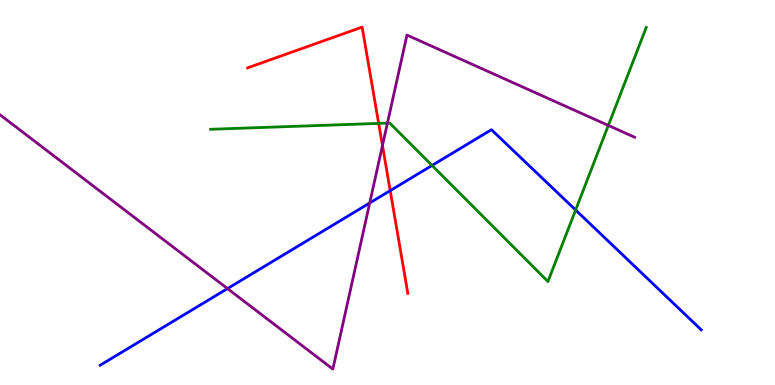[{'lines': ['blue', 'red'], 'intersections': [{'x': 5.03, 'y': 5.05}]}, {'lines': ['green', 'red'], 'intersections': [{'x': 4.89, 'y': 6.79}]}, {'lines': ['purple', 'red'], 'intersections': [{'x': 4.93, 'y': 6.22}]}, {'lines': ['blue', 'green'], 'intersections': [{'x': 5.57, 'y': 5.7}, {'x': 7.43, 'y': 4.55}]}, {'lines': ['blue', 'purple'], 'intersections': [{'x': 2.94, 'y': 2.5}, {'x': 4.77, 'y': 4.73}]}, {'lines': ['green', 'purple'], 'intersections': [{'x': 5.0, 'y': 6.8}, {'x': 7.85, 'y': 6.74}]}]